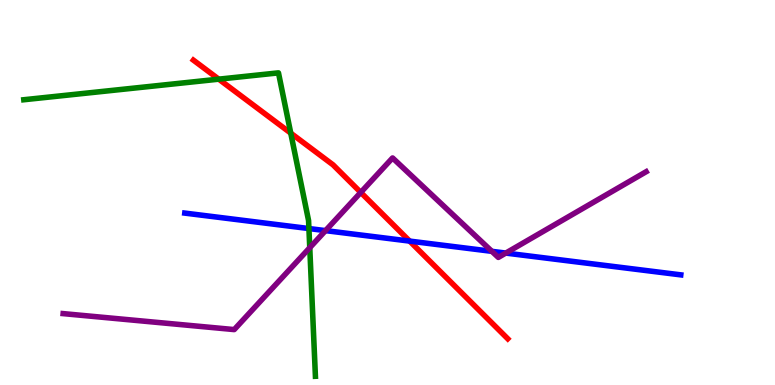[{'lines': ['blue', 'red'], 'intersections': [{'x': 5.29, 'y': 3.74}]}, {'lines': ['green', 'red'], 'intersections': [{'x': 2.82, 'y': 7.94}, {'x': 3.75, 'y': 6.54}]}, {'lines': ['purple', 'red'], 'intersections': [{'x': 4.65, 'y': 5.0}]}, {'lines': ['blue', 'green'], 'intersections': [{'x': 3.99, 'y': 4.06}]}, {'lines': ['blue', 'purple'], 'intersections': [{'x': 4.2, 'y': 4.01}, {'x': 6.35, 'y': 3.47}, {'x': 6.53, 'y': 3.43}]}, {'lines': ['green', 'purple'], 'intersections': [{'x': 4.0, 'y': 3.57}]}]